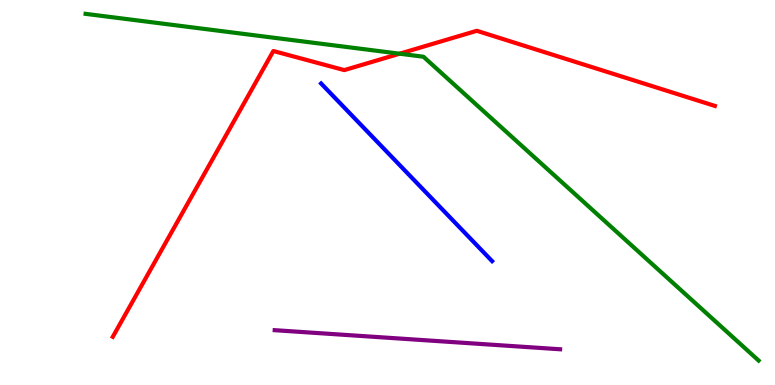[{'lines': ['blue', 'red'], 'intersections': []}, {'lines': ['green', 'red'], 'intersections': [{'x': 5.16, 'y': 8.61}]}, {'lines': ['purple', 'red'], 'intersections': []}, {'lines': ['blue', 'green'], 'intersections': []}, {'lines': ['blue', 'purple'], 'intersections': []}, {'lines': ['green', 'purple'], 'intersections': []}]